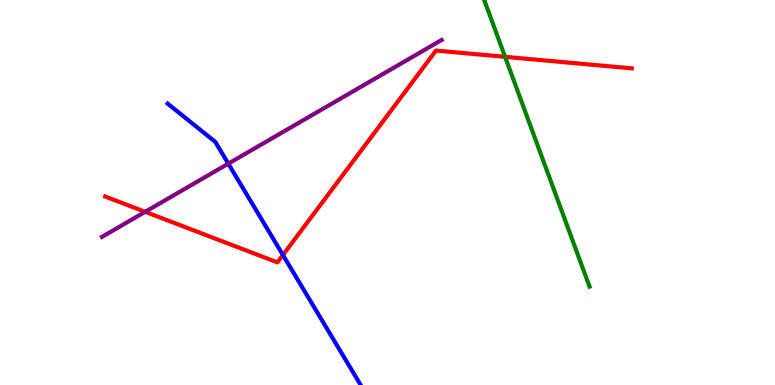[{'lines': ['blue', 'red'], 'intersections': [{'x': 3.65, 'y': 3.38}]}, {'lines': ['green', 'red'], 'intersections': [{'x': 6.52, 'y': 8.52}]}, {'lines': ['purple', 'red'], 'intersections': [{'x': 1.87, 'y': 4.5}]}, {'lines': ['blue', 'green'], 'intersections': []}, {'lines': ['blue', 'purple'], 'intersections': [{'x': 2.95, 'y': 5.75}]}, {'lines': ['green', 'purple'], 'intersections': []}]